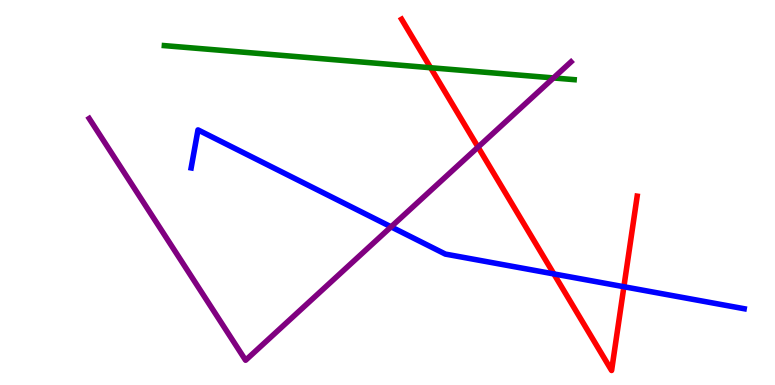[{'lines': ['blue', 'red'], 'intersections': [{'x': 7.15, 'y': 2.88}, {'x': 8.05, 'y': 2.55}]}, {'lines': ['green', 'red'], 'intersections': [{'x': 5.56, 'y': 8.24}]}, {'lines': ['purple', 'red'], 'intersections': [{'x': 6.17, 'y': 6.18}]}, {'lines': ['blue', 'green'], 'intersections': []}, {'lines': ['blue', 'purple'], 'intersections': [{'x': 5.05, 'y': 4.11}]}, {'lines': ['green', 'purple'], 'intersections': [{'x': 7.14, 'y': 7.98}]}]